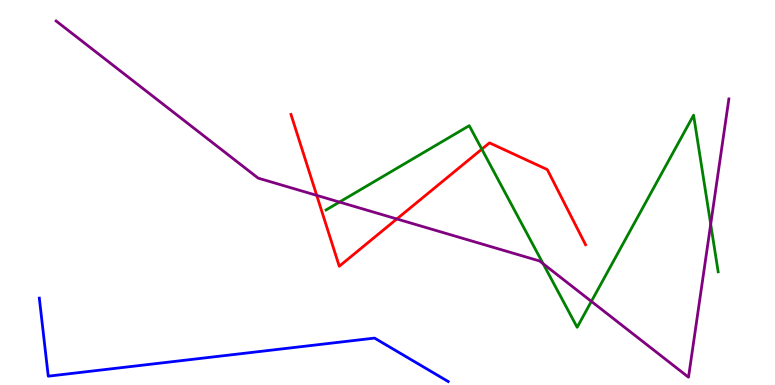[{'lines': ['blue', 'red'], 'intersections': []}, {'lines': ['green', 'red'], 'intersections': [{'x': 6.22, 'y': 6.13}]}, {'lines': ['purple', 'red'], 'intersections': [{'x': 4.09, 'y': 4.93}, {'x': 5.12, 'y': 4.31}]}, {'lines': ['blue', 'green'], 'intersections': []}, {'lines': ['blue', 'purple'], 'intersections': []}, {'lines': ['green', 'purple'], 'intersections': [{'x': 4.38, 'y': 4.75}, {'x': 7.01, 'y': 3.15}, {'x': 7.63, 'y': 2.17}, {'x': 9.17, 'y': 4.18}]}]